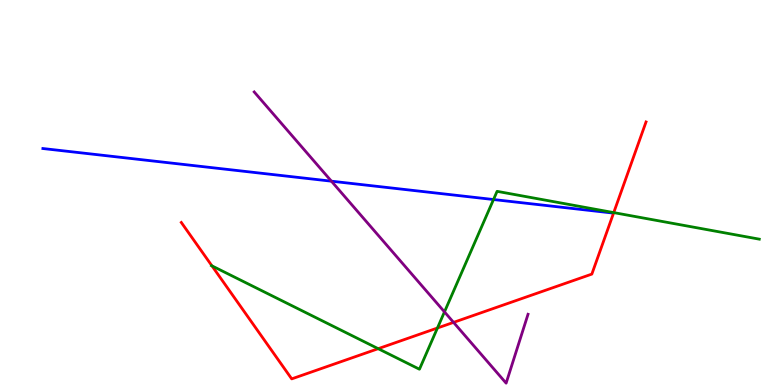[{'lines': ['blue', 'red'], 'intersections': []}, {'lines': ['green', 'red'], 'intersections': [{'x': 2.73, 'y': 3.09}, {'x': 4.88, 'y': 0.943}, {'x': 5.64, 'y': 1.48}, {'x': 7.92, 'y': 4.48}]}, {'lines': ['purple', 'red'], 'intersections': [{'x': 5.85, 'y': 1.63}]}, {'lines': ['blue', 'green'], 'intersections': [{'x': 6.37, 'y': 4.82}]}, {'lines': ['blue', 'purple'], 'intersections': [{'x': 4.28, 'y': 5.29}]}, {'lines': ['green', 'purple'], 'intersections': [{'x': 5.74, 'y': 1.9}]}]